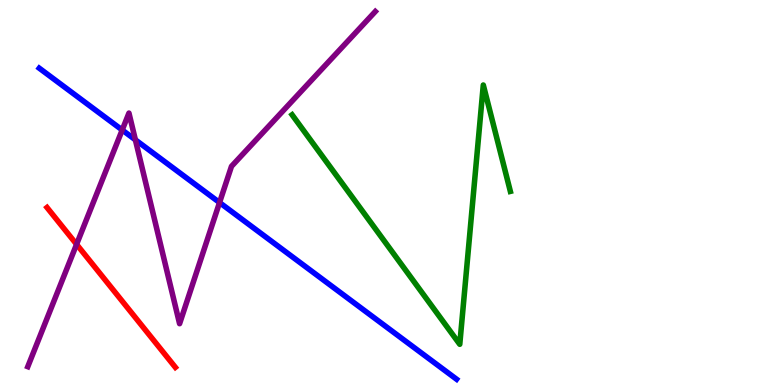[{'lines': ['blue', 'red'], 'intersections': []}, {'lines': ['green', 'red'], 'intersections': []}, {'lines': ['purple', 'red'], 'intersections': [{'x': 0.988, 'y': 3.65}]}, {'lines': ['blue', 'green'], 'intersections': []}, {'lines': ['blue', 'purple'], 'intersections': [{'x': 1.58, 'y': 6.62}, {'x': 1.75, 'y': 6.37}, {'x': 2.83, 'y': 4.74}]}, {'lines': ['green', 'purple'], 'intersections': []}]